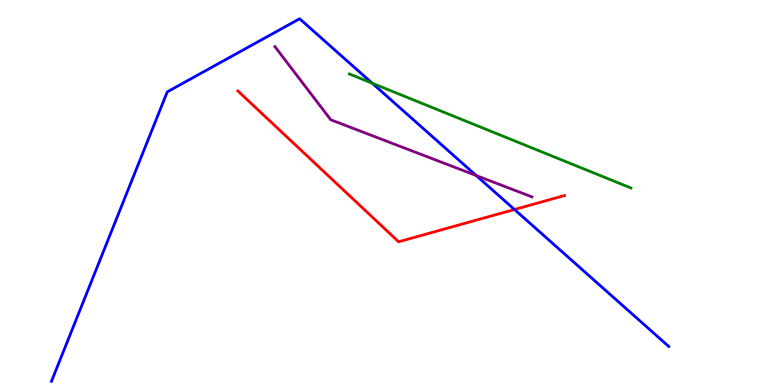[{'lines': ['blue', 'red'], 'intersections': [{'x': 6.64, 'y': 4.56}]}, {'lines': ['green', 'red'], 'intersections': []}, {'lines': ['purple', 'red'], 'intersections': []}, {'lines': ['blue', 'green'], 'intersections': [{'x': 4.8, 'y': 7.84}]}, {'lines': ['blue', 'purple'], 'intersections': [{'x': 6.14, 'y': 5.44}]}, {'lines': ['green', 'purple'], 'intersections': []}]